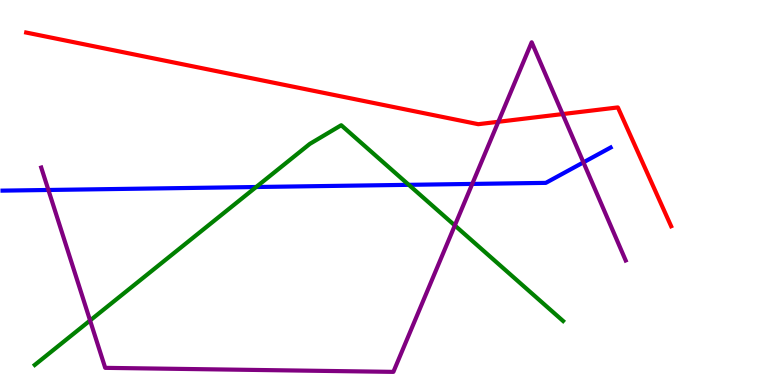[{'lines': ['blue', 'red'], 'intersections': []}, {'lines': ['green', 'red'], 'intersections': []}, {'lines': ['purple', 'red'], 'intersections': [{'x': 6.43, 'y': 6.84}, {'x': 7.26, 'y': 7.04}]}, {'lines': ['blue', 'green'], 'intersections': [{'x': 3.31, 'y': 5.14}, {'x': 5.27, 'y': 5.2}]}, {'lines': ['blue', 'purple'], 'intersections': [{'x': 0.624, 'y': 5.07}, {'x': 6.09, 'y': 5.22}, {'x': 7.53, 'y': 5.78}]}, {'lines': ['green', 'purple'], 'intersections': [{'x': 1.16, 'y': 1.68}, {'x': 5.87, 'y': 4.14}]}]